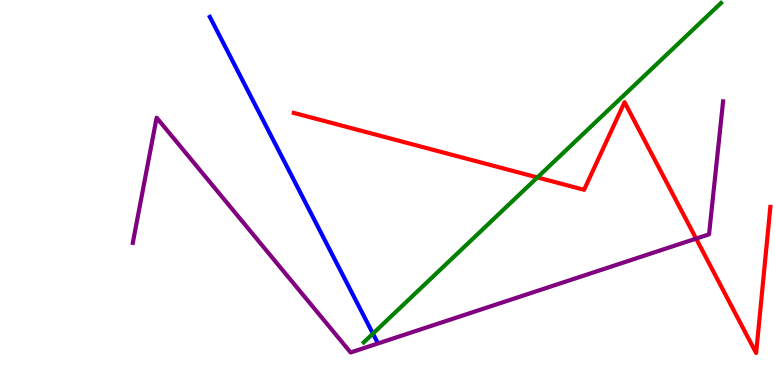[{'lines': ['blue', 'red'], 'intersections': []}, {'lines': ['green', 'red'], 'intersections': [{'x': 6.93, 'y': 5.39}]}, {'lines': ['purple', 'red'], 'intersections': [{'x': 8.98, 'y': 3.8}]}, {'lines': ['blue', 'green'], 'intersections': [{'x': 4.81, 'y': 1.33}]}, {'lines': ['blue', 'purple'], 'intersections': []}, {'lines': ['green', 'purple'], 'intersections': []}]